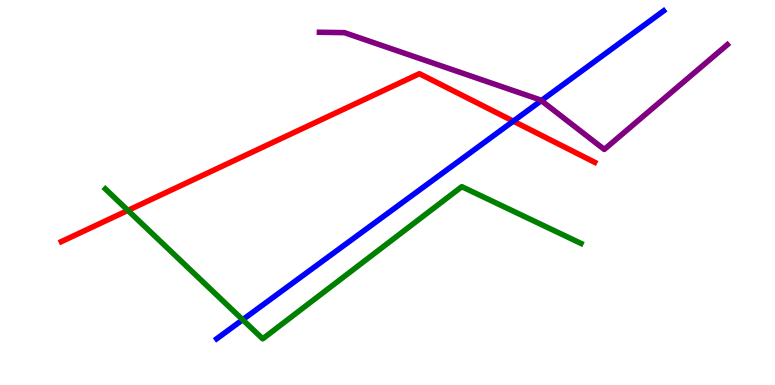[{'lines': ['blue', 'red'], 'intersections': [{'x': 6.62, 'y': 6.85}]}, {'lines': ['green', 'red'], 'intersections': [{'x': 1.65, 'y': 4.53}]}, {'lines': ['purple', 'red'], 'intersections': []}, {'lines': ['blue', 'green'], 'intersections': [{'x': 3.13, 'y': 1.7}]}, {'lines': ['blue', 'purple'], 'intersections': [{'x': 6.98, 'y': 7.39}]}, {'lines': ['green', 'purple'], 'intersections': []}]